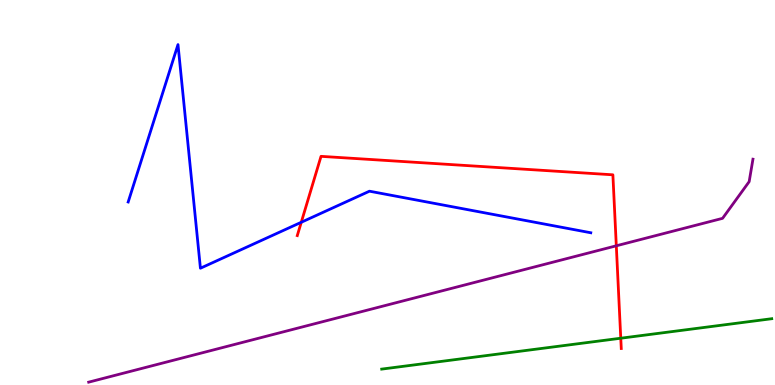[{'lines': ['blue', 'red'], 'intersections': [{'x': 3.89, 'y': 4.23}]}, {'lines': ['green', 'red'], 'intersections': [{'x': 8.01, 'y': 1.22}]}, {'lines': ['purple', 'red'], 'intersections': [{'x': 7.95, 'y': 3.62}]}, {'lines': ['blue', 'green'], 'intersections': []}, {'lines': ['blue', 'purple'], 'intersections': []}, {'lines': ['green', 'purple'], 'intersections': []}]